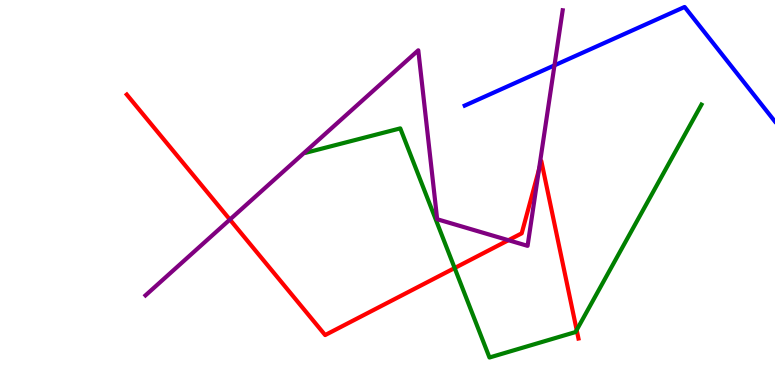[{'lines': ['blue', 'red'], 'intersections': []}, {'lines': ['green', 'red'], 'intersections': [{'x': 5.87, 'y': 3.04}, {'x': 7.44, 'y': 1.43}]}, {'lines': ['purple', 'red'], 'intersections': [{'x': 2.97, 'y': 4.3}, {'x': 6.56, 'y': 3.76}, {'x': 6.95, 'y': 5.59}]}, {'lines': ['blue', 'green'], 'intersections': []}, {'lines': ['blue', 'purple'], 'intersections': [{'x': 7.15, 'y': 8.3}]}, {'lines': ['green', 'purple'], 'intersections': []}]